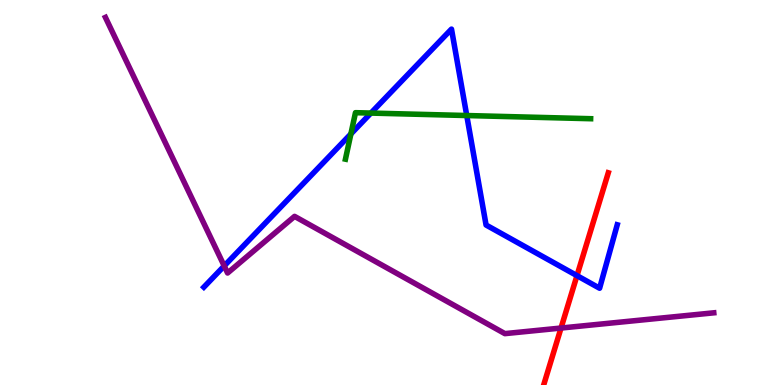[{'lines': ['blue', 'red'], 'intersections': [{'x': 7.44, 'y': 2.84}]}, {'lines': ['green', 'red'], 'intersections': []}, {'lines': ['purple', 'red'], 'intersections': [{'x': 7.24, 'y': 1.48}]}, {'lines': ['blue', 'green'], 'intersections': [{'x': 4.53, 'y': 6.52}, {'x': 4.79, 'y': 7.06}, {'x': 6.02, 'y': 7.0}]}, {'lines': ['blue', 'purple'], 'intersections': [{'x': 2.89, 'y': 3.09}]}, {'lines': ['green', 'purple'], 'intersections': []}]